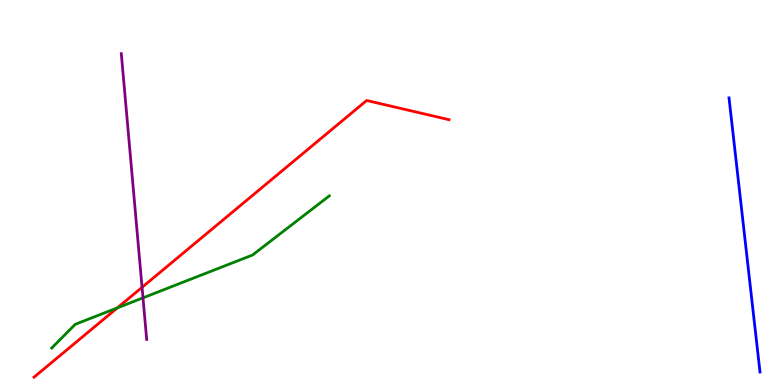[{'lines': ['blue', 'red'], 'intersections': []}, {'lines': ['green', 'red'], 'intersections': [{'x': 1.51, 'y': 2.0}]}, {'lines': ['purple', 'red'], 'intersections': [{'x': 1.83, 'y': 2.54}]}, {'lines': ['blue', 'green'], 'intersections': []}, {'lines': ['blue', 'purple'], 'intersections': []}, {'lines': ['green', 'purple'], 'intersections': [{'x': 1.85, 'y': 2.26}]}]